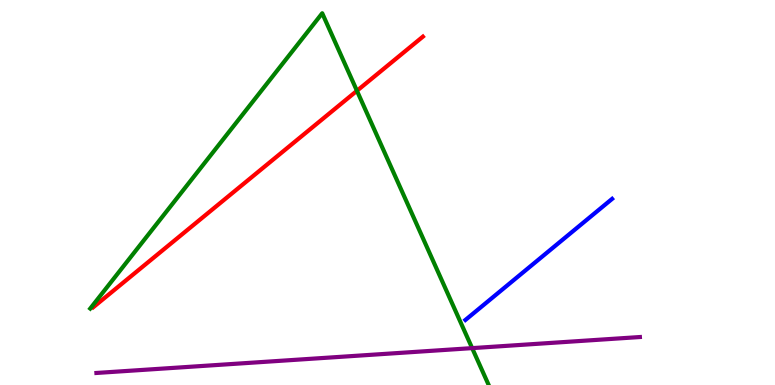[{'lines': ['blue', 'red'], 'intersections': []}, {'lines': ['green', 'red'], 'intersections': [{'x': 4.61, 'y': 7.64}]}, {'lines': ['purple', 'red'], 'intersections': []}, {'lines': ['blue', 'green'], 'intersections': []}, {'lines': ['blue', 'purple'], 'intersections': []}, {'lines': ['green', 'purple'], 'intersections': [{'x': 6.09, 'y': 0.958}]}]